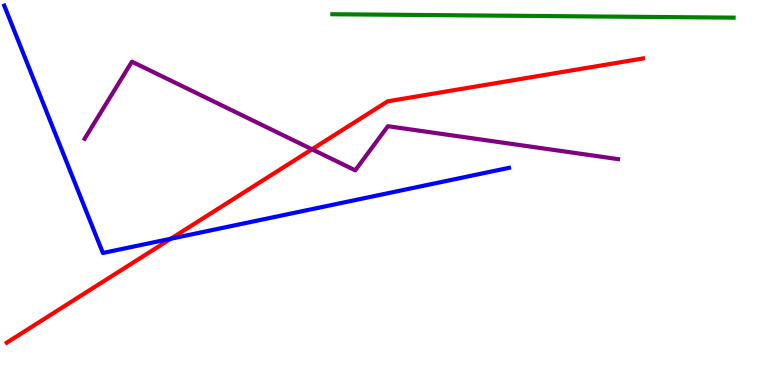[{'lines': ['blue', 'red'], 'intersections': [{'x': 2.2, 'y': 3.8}]}, {'lines': ['green', 'red'], 'intersections': []}, {'lines': ['purple', 'red'], 'intersections': [{'x': 4.03, 'y': 6.12}]}, {'lines': ['blue', 'green'], 'intersections': []}, {'lines': ['blue', 'purple'], 'intersections': []}, {'lines': ['green', 'purple'], 'intersections': []}]